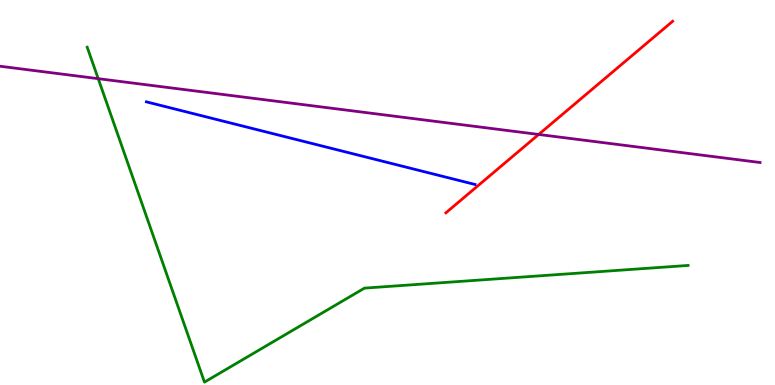[{'lines': ['blue', 'red'], 'intersections': []}, {'lines': ['green', 'red'], 'intersections': []}, {'lines': ['purple', 'red'], 'intersections': [{'x': 6.95, 'y': 6.51}]}, {'lines': ['blue', 'green'], 'intersections': []}, {'lines': ['blue', 'purple'], 'intersections': []}, {'lines': ['green', 'purple'], 'intersections': [{'x': 1.27, 'y': 7.96}]}]